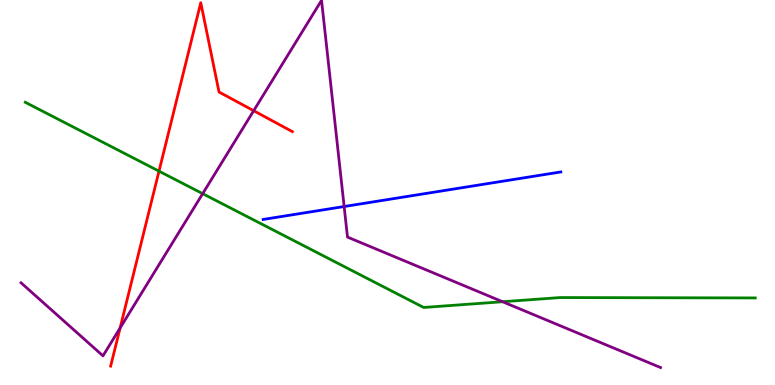[{'lines': ['blue', 'red'], 'intersections': []}, {'lines': ['green', 'red'], 'intersections': [{'x': 2.05, 'y': 5.55}]}, {'lines': ['purple', 'red'], 'intersections': [{'x': 1.55, 'y': 1.48}, {'x': 3.27, 'y': 7.12}]}, {'lines': ['blue', 'green'], 'intersections': []}, {'lines': ['blue', 'purple'], 'intersections': [{'x': 4.44, 'y': 4.64}]}, {'lines': ['green', 'purple'], 'intersections': [{'x': 2.62, 'y': 4.97}, {'x': 6.49, 'y': 2.16}]}]